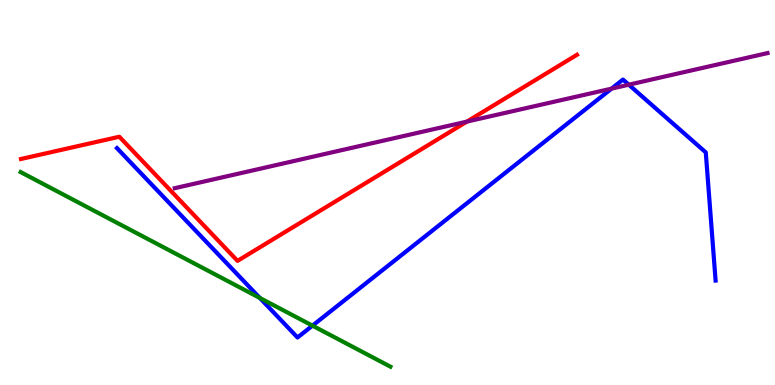[{'lines': ['blue', 'red'], 'intersections': []}, {'lines': ['green', 'red'], 'intersections': []}, {'lines': ['purple', 'red'], 'intersections': [{'x': 6.03, 'y': 6.84}]}, {'lines': ['blue', 'green'], 'intersections': [{'x': 3.35, 'y': 2.26}, {'x': 4.03, 'y': 1.54}]}, {'lines': ['blue', 'purple'], 'intersections': [{'x': 7.89, 'y': 7.7}, {'x': 8.11, 'y': 7.8}]}, {'lines': ['green', 'purple'], 'intersections': []}]